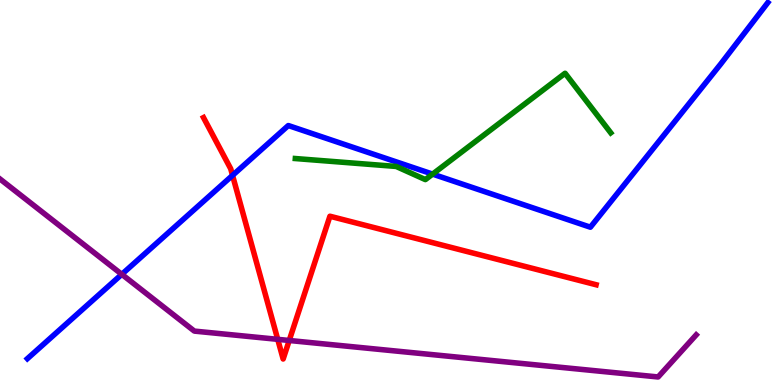[{'lines': ['blue', 'red'], 'intersections': [{'x': 3.0, 'y': 5.44}]}, {'lines': ['green', 'red'], 'intersections': []}, {'lines': ['purple', 'red'], 'intersections': [{'x': 3.58, 'y': 1.19}, {'x': 3.73, 'y': 1.16}]}, {'lines': ['blue', 'green'], 'intersections': [{'x': 5.58, 'y': 5.48}]}, {'lines': ['blue', 'purple'], 'intersections': [{'x': 1.57, 'y': 2.87}]}, {'lines': ['green', 'purple'], 'intersections': []}]